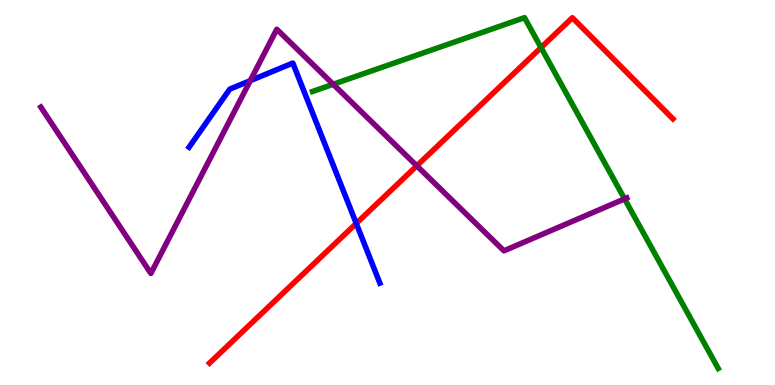[{'lines': ['blue', 'red'], 'intersections': [{'x': 4.6, 'y': 4.2}]}, {'lines': ['green', 'red'], 'intersections': [{'x': 6.98, 'y': 8.76}]}, {'lines': ['purple', 'red'], 'intersections': [{'x': 5.38, 'y': 5.69}]}, {'lines': ['blue', 'green'], 'intersections': []}, {'lines': ['blue', 'purple'], 'intersections': [{'x': 3.23, 'y': 7.9}]}, {'lines': ['green', 'purple'], 'intersections': [{'x': 4.3, 'y': 7.81}, {'x': 8.06, 'y': 4.83}]}]